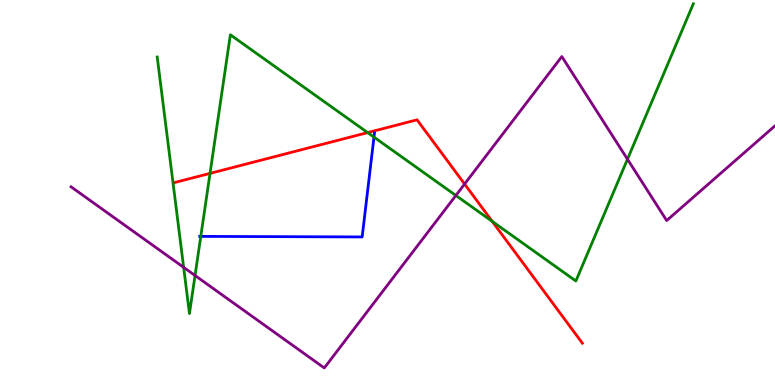[{'lines': ['blue', 'red'], 'intersections': []}, {'lines': ['green', 'red'], 'intersections': [{'x': 2.71, 'y': 5.5}, {'x': 4.74, 'y': 6.56}, {'x': 6.35, 'y': 4.25}]}, {'lines': ['purple', 'red'], 'intersections': [{'x': 5.99, 'y': 5.22}]}, {'lines': ['blue', 'green'], 'intersections': [{'x': 2.59, 'y': 3.86}, {'x': 4.83, 'y': 6.44}]}, {'lines': ['blue', 'purple'], 'intersections': []}, {'lines': ['green', 'purple'], 'intersections': [{'x': 2.37, 'y': 3.06}, {'x': 2.52, 'y': 2.84}, {'x': 5.88, 'y': 4.92}, {'x': 8.1, 'y': 5.86}]}]